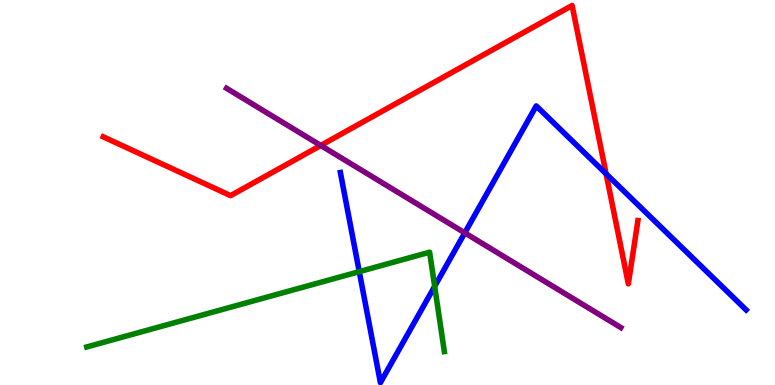[{'lines': ['blue', 'red'], 'intersections': [{'x': 7.82, 'y': 5.49}]}, {'lines': ['green', 'red'], 'intersections': []}, {'lines': ['purple', 'red'], 'intersections': [{'x': 4.14, 'y': 6.22}]}, {'lines': ['blue', 'green'], 'intersections': [{'x': 4.64, 'y': 2.94}, {'x': 5.61, 'y': 2.56}]}, {'lines': ['blue', 'purple'], 'intersections': [{'x': 6.0, 'y': 3.95}]}, {'lines': ['green', 'purple'], 'intersections': []}]